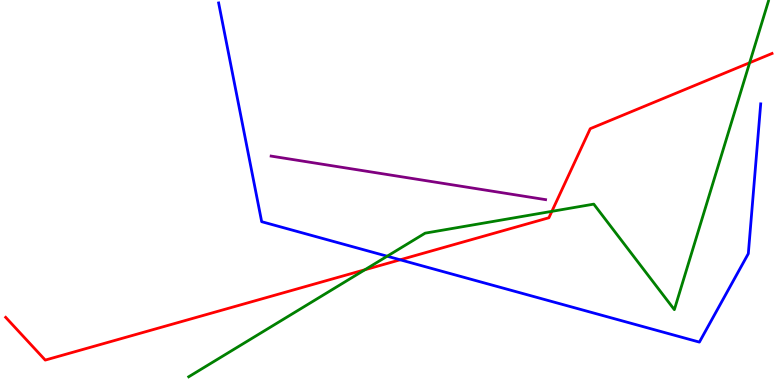[{'lines': ['blue', 'red'], 'intersections': [{'x': 5.16, 'y': 3.25}]}, {'lines': ['green', 'red'], 'intersections': [{'x': 4.71, 'y': 2.99}, {'x': 7.12, 'y': 4.51}, {'x': 9.67, 'y': 8.37}]}, {'lines': ['purple', 'red'], 'intersections': []}, {'lines': ['blue', 'green'], 'intersections': [{'x': 5.0, 'y': 3.35}]}, {'lines': ['blue', 'purple'], 'intersections': []}, {'lines': ['green', 'purple'], 'intersections': []}]